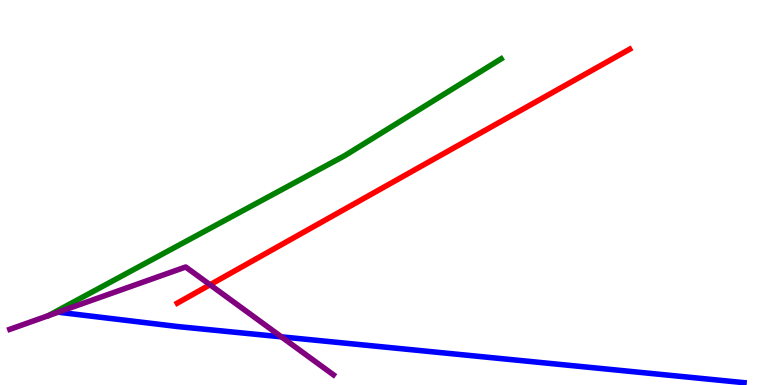[{'lines': ['blue', 'red'], 'intersections': []}, {'lines': ['green', 'red'], 'intersections': []}, {'lines': ['purple', 'red'], 'intersections': [{'x': 2.71, 'y': 2.6}]}, {'lines': ['blue', 'green'], 'intersections': []}, {'lines': ['blue', 'purple'], 'intersections': [{'x': 0.751, 'y': 1.89}, {'x': 3.63, 'y': 1.25}]}, {'lines': ['green', 'purple'], 'intersections': []}]